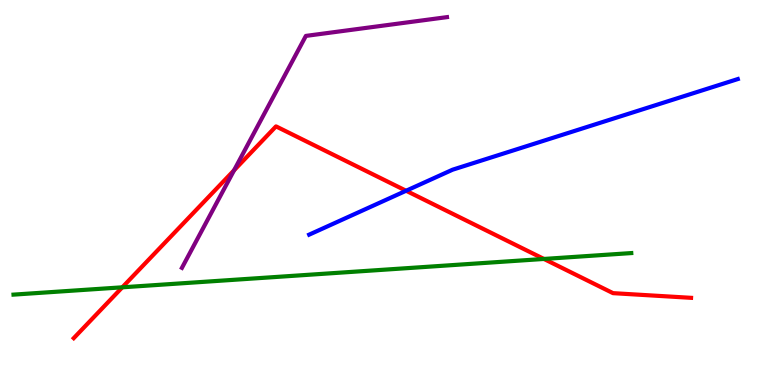[{'lines': ['blue', 'red'], 'intersections': [{'x': 5.24, 'y': 5.05}]}, {'lines': ['green', 'red'], 'intersections': [{'x': 1.58, 'y': 2.54}, {'x': 7.02, 'y': 3.27}]}, {'lines': ['purple', 'red'], 'intersections': [{'x': 3.02, 'y': 5.58}]}, {'lines': ['blue', 'green'], 'intersections': []}, {'lines': ['blue', 'purple'], 'intersections': []}, {'lines': ['green', 'purple'], 'intersections': []}]